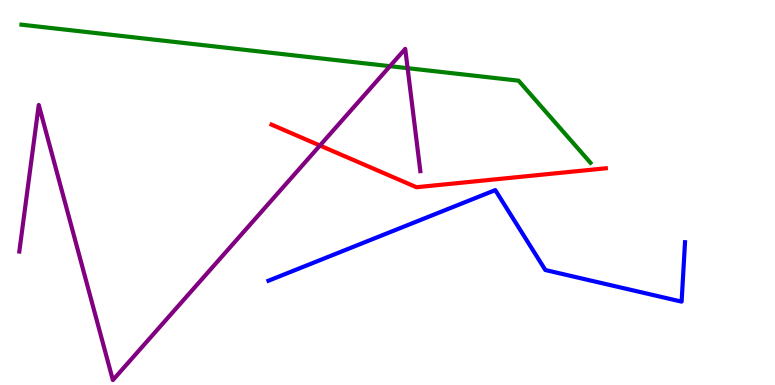[{'lines': ['blue', 'red'], 'intersections': []}, {'lines': ['green', 'red'], 'intersections': []}, {'lines': ['purple', 'red'], 'intersections': [{'x': 4.13, 'y': 6.22}]}, {'lines': ['blue', 'green'], 'intersections': []}, {'lines': ['blue', 'purple'], 'intersections': []}, {'lines': ['green', 'purple'], 'intersections': [{'x': 5.03, 'y': 8.28}, {'x': 5.26, 'y': 8.23}]}]